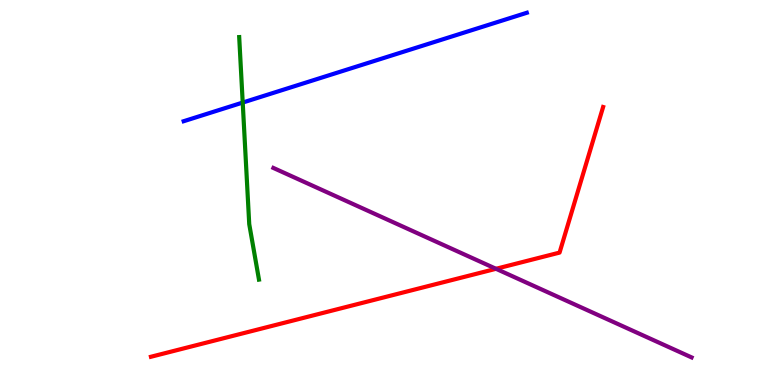[{'lines': ['blue', 'red'], 'intersections': []}, {'lines': ['green', 'red'], 'intersections': []}, {'lines': ['purple', 'red'], 'intersections': [{'x': 6.4, 'y': 3.02}]}, {'lines': ['blue', 'green'], 'intersections': [{'x': 3.13, 'y': 7.34}]}, {'lines': ['blue', 'purple'], 'intersections': []}, {'lines': ['green', 'purple'], 'intersections': []}]